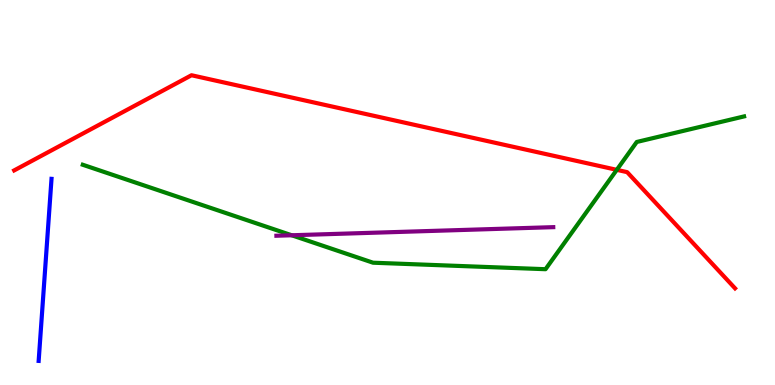[{'lines': ['blue', 'red'], 'intersections': []}, {'lines': ['green', 'red'], 'intersections': [{'x': 7.96, 'y': 5.59}]}, {'lines': ['purple', 'red'], 'intersections': []}, {'lines': ['blue', 'green'], 'intersections': []}, {'lines': ['blue', 'purple'], 'intersections': []}, {'lines': ['green', 'purple'], 'intersections': [{'x': 3.76, 'y': 3.89}]}]